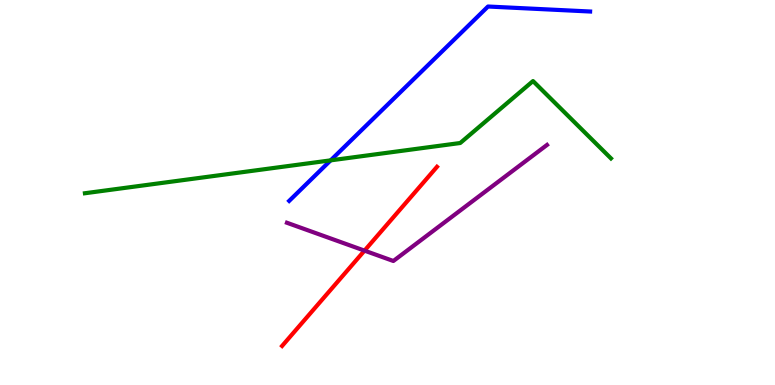[{'lines': ['blue', 'red'], 'intersections': []}, {'lines': ['green', 'red'], 'intersections': []}, {'lines': ['purple', 'red'], 'intersections': [{'x': 4.7, 'y': 3.49}]}, {'lines': ['blue', 'green'], 'intersections': [{'x': 4.27, 'y': 5.83}]}, {'lines': ['blue', 'purple'], 'intersections': []}, {'lines': ['green', 'purple'], 'intersections': []}]